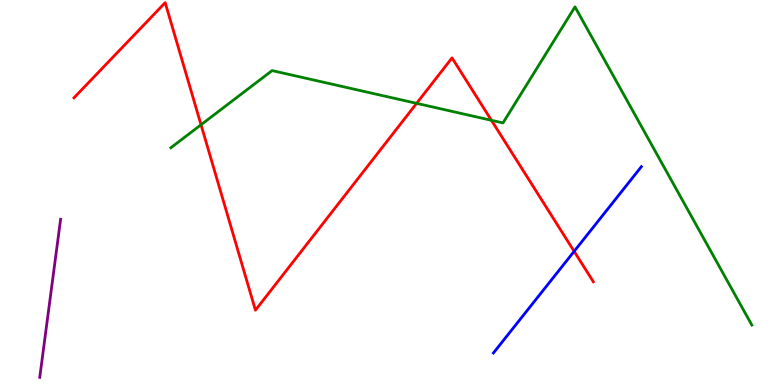[{'lines': ['blue', 'red'], 'intersections': [{'x': 7.41, 'y': 3.47}]}, {'lines': ['green', 'red'], 'intersections': [{'x': 2.59, 'y': 6.76}, {'x': 5.38, 'y': 7.32}, {'x': 6.34, 'y': 6.88}]}, {'lines': ['purple', 'red'], 'intersections': []}, {'lines': ['blue', 'green'], 'intersections': []}, {'lines': ['blue', 'purple'], 'intersections': []}, {'lines': ['green', 'purple'], 'intersections': []}]